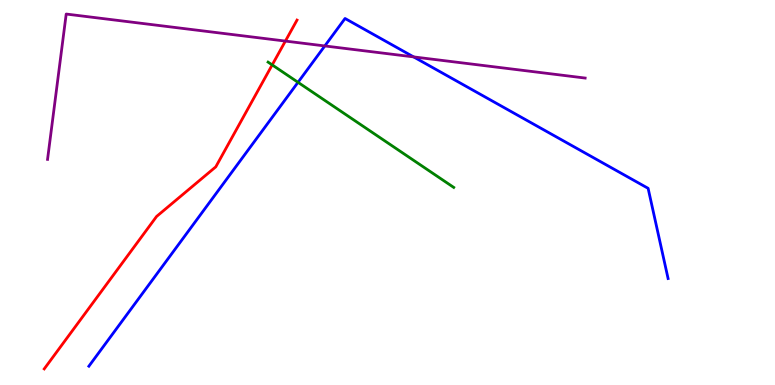[{'lines': ['blue', 'red'], 'intersections': []}, {'lines': ['green', 'red'], 'intersections': [{'x': 3.51, 'y': 8.31}]}, {'lines': ['purple', 'red'], 'intersections': [{'x': 3.68, 'y': 8.93}]}, {'lines': ['blue', 'green'], 'intersections': [{'x': 3.85, 'y': 7.86}]}, {'lines': ['blue', 'purple'], 'intersections': [{'x': 4.19, 'y': 8.81}, {'x': 5.34, 'y': 8.52}]}, {'lines': ['green', 'purple'], 'intersections': []}]